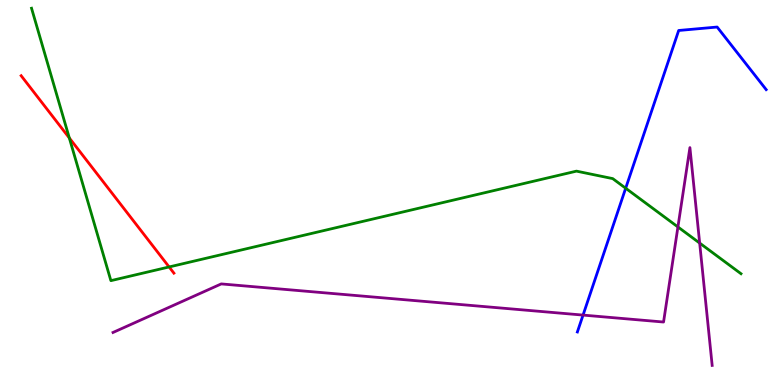[{'lines': ['blue', 'red'], 'intersections': []}, {'lines': ['green', 'red'], 'intersections': [{'x': 0.894, 'y': 6.42}, {'x': 2.18, 'y': 3.07}]}, {'lines': ['purple', 'red'], 'intersections': []}, {'lines': ['blue', 'green'], 'intersections': [{'x': 8.07, 'y': 5.11}]}, {'lines': ['blue', 'purple'], 'intersections': [{'x': 7.52, 'y': 1.82}]}, {'lines': ['green', 'purple'], 'intersections': [{'x': 8.75, 'y': 4.11}, {'x': 9.03, 'y': 3.69}]}]